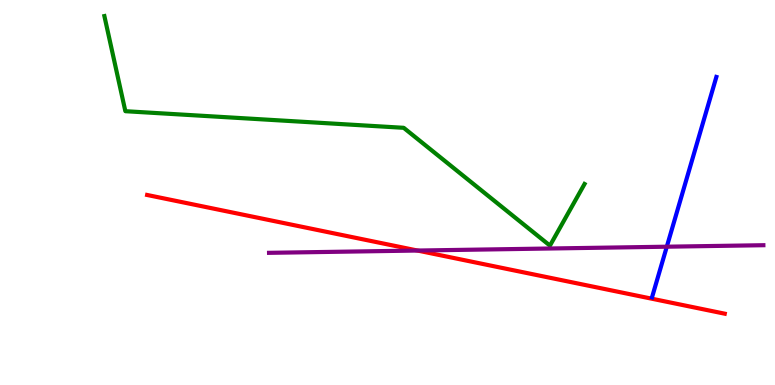[{'lines': ['blue', 'red'], 'intersections': []}, {'lines': ['green', 'red'], 'intersections': []}, {'lines': ['purple', 'red'], 'intersections': [{'x': 5.39, 'y': 3.49}]}, {'lines': ['blue', 'green'], 'intersections': []}, {'lines': ['blue', 'purple'], 'intersections': [{'x': 8.6, 'y': 3.59}]}, {'lines': ['green', 'purple'], 'intersections': []}]